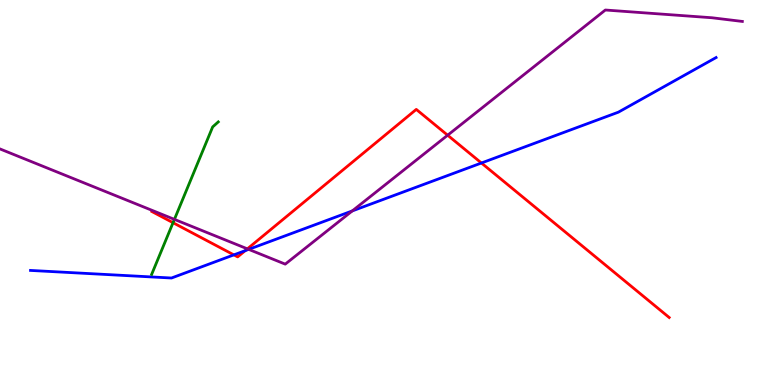[{'lines': ['blue', 'red'], 'intersections': [{'x': 3.02, 'y': 3.38}, {'x': 3.16, 'y': 3.49}, {'x': 6.21, 'y': 5.77}]}, {'lines': ['green', 'red'], 'intersections': [{'x': 2.23, 'y': 4.22}]}, {'lines': ['purple', 'red'], 'intersections': [{'x': 3.19, 'y': 3.54}, {'x': 5.78, 'y': 6.49}]}, {'lines': ['blue', 'green'], 'intersections': []}, {'lines': ['blue', 'purple'], 'intersections': [{'x': 3.21, 'y': 3.52}, {'x': 4.55, 'y': 4.52}]}, {'lines': ['green', 'purple'], 'intersections': [{'x': 2.25, 'y': 4.3}]}]